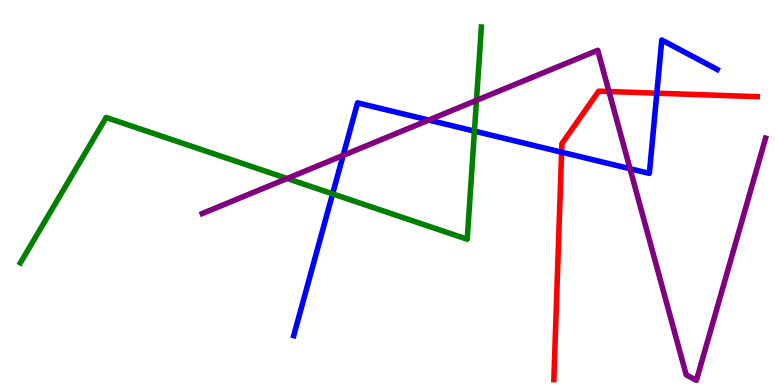[{'lines': ['blue', 'red'], 'intersections': [{'x': 7.25, 'y': 6.05}, {'x': 8.48, 'y': 7.58}]}, {'lines': ['green', 'red'], 'intersections': []}, {'lines': ['purple', 'red'], 'intersections': [{'x': 7.86, 'y': 7.62}]}, {'lines': ['blue', 'green'], 'intersections': [{'x': 4.29, 'y': 4.97}, {'x': 6.12, 'y': 6.59}]}, {'lines': ['blue', 'purple'], 'intersections': [{'x': 4.43, 'y': 5.96}, {'x': 5.53, 'y': 6.88}, {'x': 8.13, 'y': 5.62}]}, {'lines': ['green', 'purple'], 'intersections': [{'x': 3.7, 'y': 5.36}, {'x': 6.15, 'y': 7.39}]}]